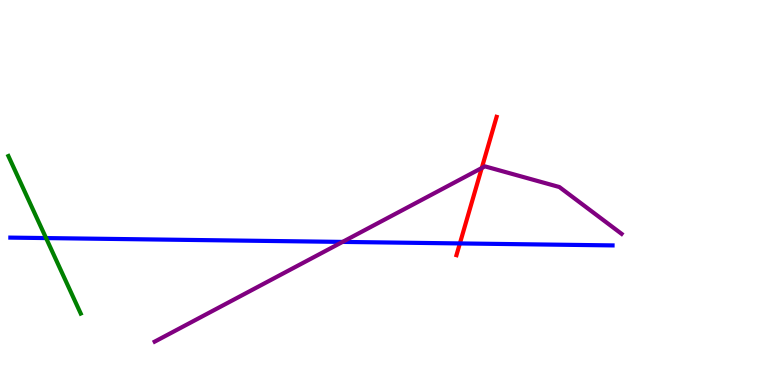[{'lines': ['blue', 'red'], 'intersections': [{'x': 5.93, 'y': 3.68}]}, {'lines': ['green', 'red'], 'intersections': []}, {'lines': ['purple', 'red'], 'intersections': [{'x': 6.22, 'y': 5.64}]}, {'lines': ['blue', 'green'], 'intersections': [{'x': 0.594, 'y': 3.82}]}, {'lines': ['blue', 'purple'], 'intersections': [{'x': 4.42, 'y': 3.72}]}, {'lines': ['green', 'purple'], 'intersections': []}]